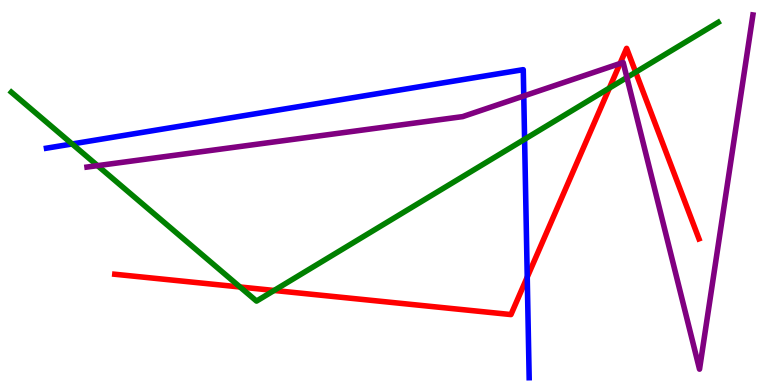[{'lines': ['blue', 'red'], 'intersections': [{'x': 6.8, 'y': 2.8}]}, {'lines': ['green', 'red'], 'intersections': [{'x': 3.1, 'y': 2.55}, {'x': 3.54, 'y': 2.46}, {'x': 7.86, 'y': 7.71}, {'x': 8.2, 'y': 8.13}]}, {'lines': ['purple', 'red'], 'intersections': [{'x': 8.0, 'y': 8.35}]}, {'lines': ['blue', 'green'], 'intersections': [{'x': 0.931, 'y': 6.26}, {'x': 6.77, 'y': 6.38}]}, {'lines': ['blue', 'purple'], 'intersections': [{'x': 6.76, 'y': 7.51}]}, {'lines': ['green', 'purple'], 'intersections': [{'x': 1.26, 'y': 5.7}, {'x': 8.09, 'y': 7.99}]}]